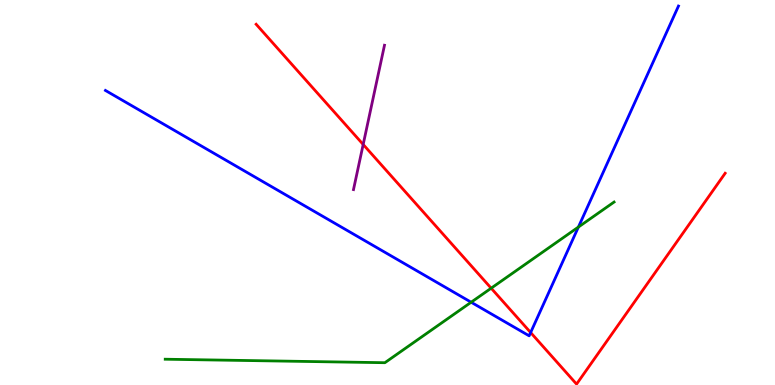[{'lines': ['blue', 'red'], 'intersections': [{'x': 6.85, 'y': 1.36}]}, {'lines': ['green', 'red'], 'intersections': [{'x': 6.34, 'y': 2.51}]}, {'lines': ['purple', 'red'], 'intersections': [{'x': 4.69, 'y': 6.25}]}, {'lines': ['blue', 'green'], 'intersections': [{'x': 6.08, 'y': 2.15}, {'x': 7.46, 'y': 4.1}]}, {'lines': ['blue', 'purple'], 'intersections': []}, {'lines': ['green', 'purple'], 'intersections': []}]